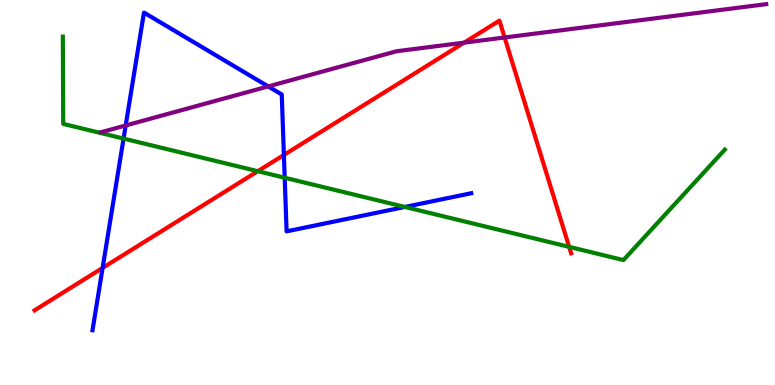[{'lines': ['blue', 'red'], 'intersections': [{'x': 1.32, 'y': 3.04}, {'x': 3.66, 'y': 5.98}]}, {'lines': ['green', 'red'], 'intersections': [{'x': 3.33, 'y': 5.55}, {'x': 7.34, 'y': 3.59}]}, {'lines': ['purple', 'red'], 'intersections': [{'x': 5.99, 'y': 8.89}, {'x': 6.51, 'y': 9.03}]}, {'lines': ['blue', 'green'], 'intersections': [{'x': 1.59, 'y': 6.4}, {'x': 3.67, 'y': 5.38}, {'x': 5.22, 'y': 4.62}]}, {'lines': ['blue', 'purple'], 'intersections': [{'x': 1.62, 'y': 6.74}, {'x': 3.46, 'y': 7.76}]}, {'lines': ['green', 'purple'], 'intersections': []}]